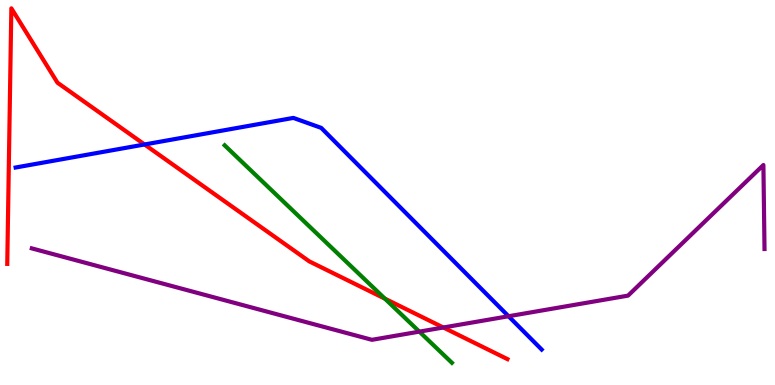[{'lines': ['blue', 'red'], 'intersections': [{'x': 1.87, 'y': 6.25}]}, {'lines': ['green', 'red'], 'intersections': [{'x': 4.97, 'y': 2.24}]}, {'lines': ['purple', 'red'], 'intersections': [{'x': 5.72, 'y': 1.49}]}, {'lines': ['blue', 'green'], 'intersections': []}, {'lines': ['blue', 'purple'], 'intersections': [{'x': 6.56, 'y': 1.79}]}, {'lines': ['green', 'purple'], 'intersections': [{'x': 5.41, 'y': 1.39}]}]